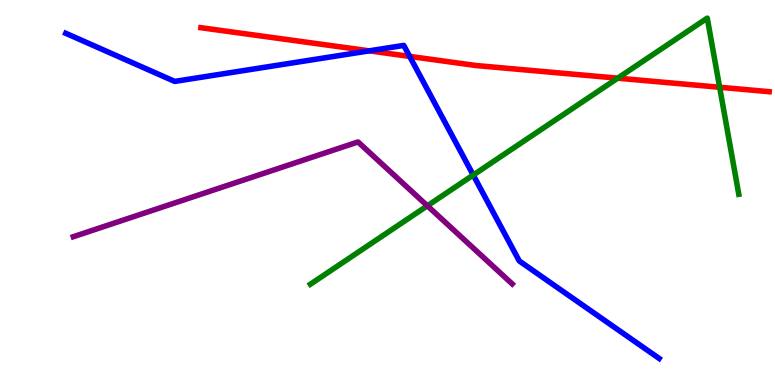[{'lines': ['blue', 'red'], 'intersections': [{'x': 4.76, 'y': 8.68}, {'x': 5.29, 'y': 8.54}]}, {'lines': ['green', 'red'], 'intersections': [{'x': 7.97, 'y': 7.97}, {'x': 9.29, 'y': 7.73}]}, {'lines': ['purple', 'red'], 'intersections': []}, {'lines': ['blue', 'green'], 'intersections': [{'x': 6.11, 'y': 5.45}]}, {'lines': ['blue', 'purple'], 'intersections': []}, {'lines': ['green', 'purple'], 'intersections': [{'x': 5.51, 'y': 4.65}]}]